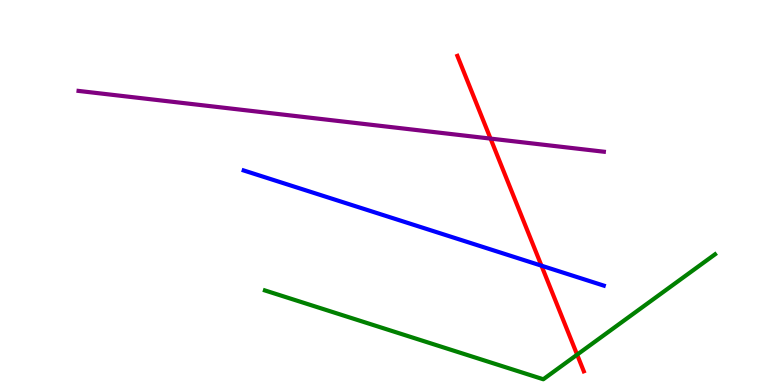[{'lines': ['blue', 'red'], 'intersections': [{'x': 6.99, 'y': 3.1}]}, {'lines': ['green', 'red'], 'intersections': [{'x': 7.45, 'y': 0.788}]}, {'lines': ['purple', 'red'], 'intersections': [{'x': 6.33, 'y': 6.4}]}, {'lines': ['blue', 'green'], 'intersections': []}, {'lines': ['blue', 'purple'], 'intersections': []}, {'lines': ['green', 'purple'], 'intersections': []}]